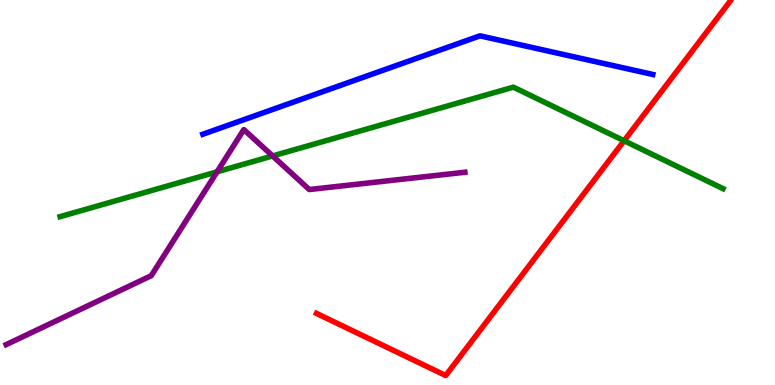[{'lines': ['blue', 'red'], 'intersections': []}, {'lines': ['green', 'red'], 'intersections': [{'x': 8.05, 'y': 6.34}]}, {'lines': ['purple', 'red'], 'intersections': []}, {'lines': ['blue', 'green'], 'intersections': []}, {'lines': ['blue', 'purple'], 'intersections': []}, {'lines': ['green', 'purple'], 'intersections': [{'x': 2.8, 'y': 5.54}, {'x': 3.52, 'y': 5.95}]}]